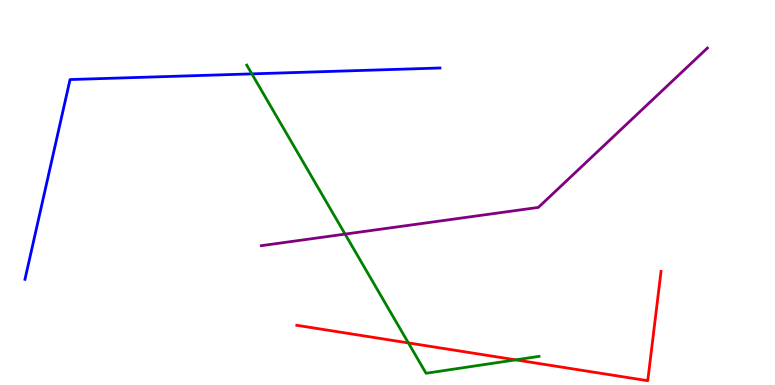[{'lines': ['blue', 'red'], 'intersections': []}, {'lines': ['green', 'red'], 'intersections': [{'x': 5.27, 'y': 1.09}, {'x': 6.65, 'y': 0.653}]}, {'lines': ['purple', 'red'], 'intersections': []}, {'lines': ['blue', 'green'], 'intersections': [{'x': 3.25, 'y': 8.08}]}, {'lines': ['blue', 'purple'], 'intersections': []}, {'lines': ['green', 'purple'], 'intersections': [{'x': 4.45, 'y': 3.92}]}]